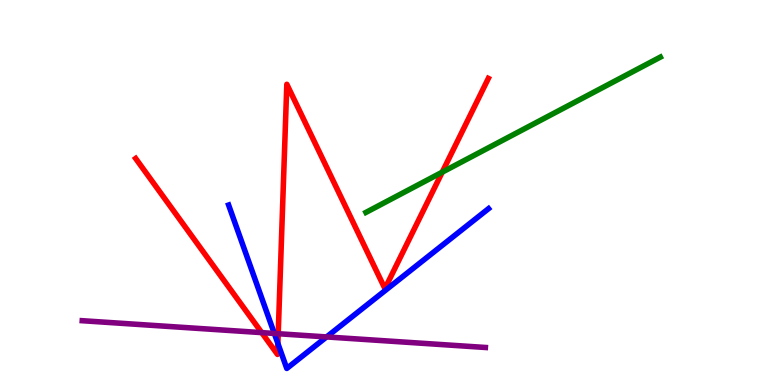[{'lines': ['blue', 'red'], 'intersections': [{'x': 3.59, 'y': 1.08}]}, {'lines': ['green', 'red'], 'intersections': [{'x': 5.71, 'y': 5.53}]}, {'lines': ['purple', 'red'], 'intersections': [{'x': 3.38, 'y': 1.36}, {'x': 3.59, 'y': 1.33}]}, {'lines': ['blue', 'green'], 'intersections': []}, {'lines': ['blue', 'purple'], 'intersections': [{'x': 3.54, 'y': 1.34}, {'x': 4.21, 'y': 1.25}]}, {'lines': ['green', 'purple'], 'intersections': []}]